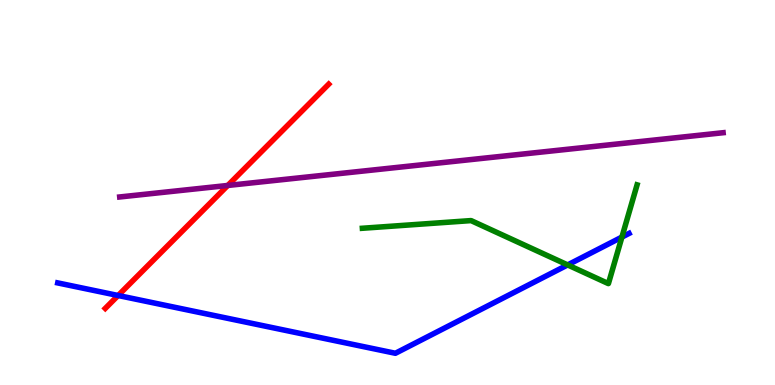[{'lines': ['blue', 'red'], 'intersections': [{'x': 1.52, 'y': 2.32}]}, {'lines': ['green', 'red'], 'intersections': []}, {'lines': ['purple', 'red'], 'intersections': [{'x': 2.94, 'y': 5.18}]}, {'lines': ['blue', 'green'], 'intersections': [{'x': 7.32, 'y': 3.12}, {'x': 8.02, 'y': 3.84}]}, {'lines': ['blue', 'purple'], 'intersections': []}, {'lines': ['green', 'purple'], 'intersections': []}]